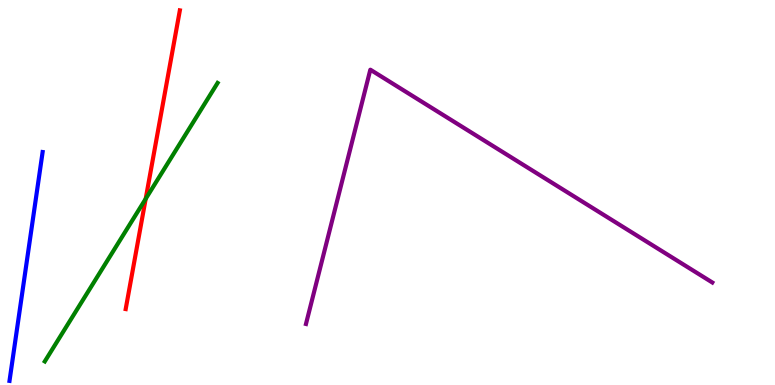[{'lines': ['blue', 'red'], 'intersections': []}, {'lines': ['green', 'red'], 'intersections': [{'x': 1.88, 'y': 4.84}]}, {'lines': ['purple', 'red'], 'intersections': []}, {'lines': ['blue', 'green'], 'intersections': []}, {'lines': ['blue', 'purple'], 'intersections': []}, {'lines': ['green', 'purple'], 'intersections': []}]